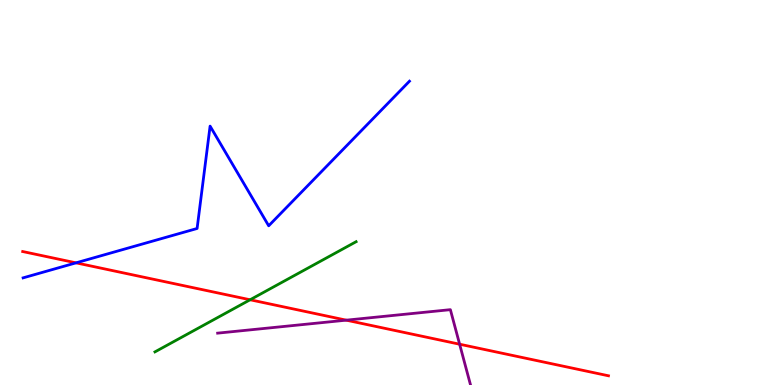[{'lines': ['blue', 'red'], 'intersections': [{'x': 0.981, 'y': 3.17}]}, {'lines': ['green', 'red'], 'intersections': [{'x': 3.23, 'y': 2.21}]}, {'lines': ['purple', 'red'], 'intersections': [{'x': 4.47, 'y': 1.68}, {'x': 5.93, 'y': 1.06}]}, {'lines': ['blue', 'green'], 'intersections': []}, {'lines': ['blue', 'purple'], 'intersections': []}, {'lines': ['green', 'purple'], 'intersections': []}]